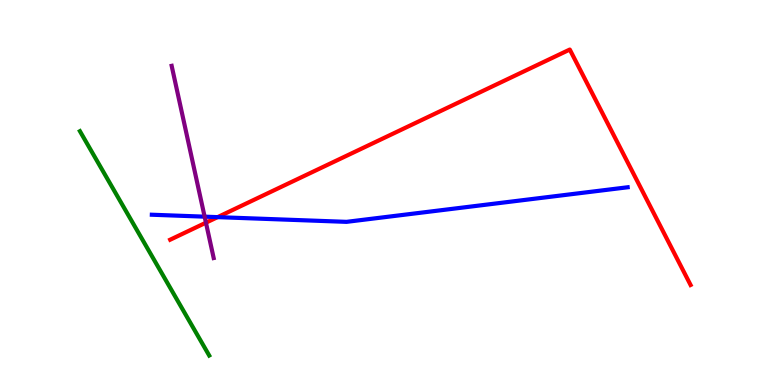[{'lines': ['blue', 'red'], 'intersections': [{'x': 2.81, 'y': 4.36}]}, {'lines': ['green', 'red'], 'intersections': []}, {'lines': ['purple', 'red'], 'intersections': [{'x': 2.66, 'y': 4.22}]}, {'lines': ['blue', 'green'], 'intersections': []}, {'lines': ['blue', 'purple'], 'intersections': [{'x': 2.64, 'y': 4.37}]}, {'lines': ['green', 'purple'], 'intersections': []}]